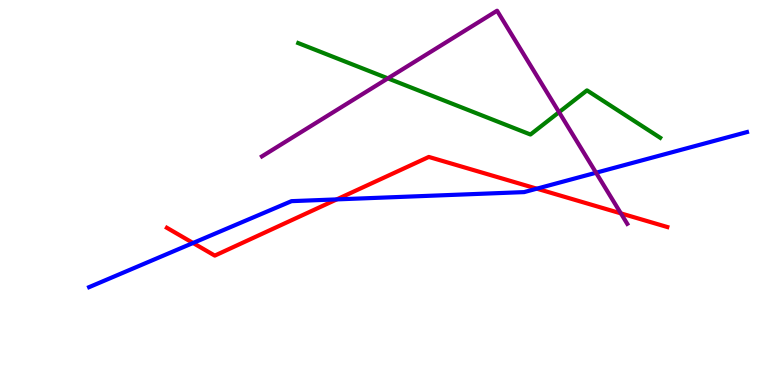[{'lines': ['blue', 'red'], 'intersections': [{'x': 2.49, 'y': 3.69}, {'x': 4.35, 'y': 4.82}, {'x': 6.93, 'y': 5.1}]}, {'lines': ['green', 'red'], 'intersections': []}, {'lines': ['purple', 'red'], 'intersections': [{'x': 8.01, 'y': 4.46}]}, {'lines': ['blue', 'green'], 'intersections': []}, {'lines': ['blue', 'purple'], 'intersections': [{'x': 7.69, 'y': 5.51}]}, {'lines': ['green', 'purple'], 'intersections': [{'x': 5.0, 'y': 7.96}, {'x': 7.21, 'y': 7.09}]}]